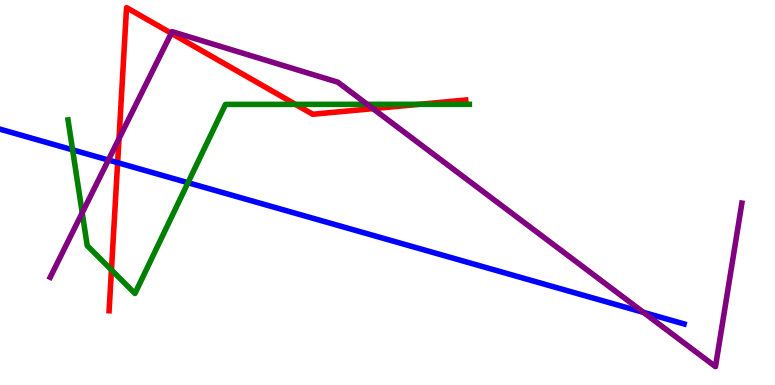[{'lines': ['blue', 'red'], 'intersections': [{'x': 1.52, 'y': 5.78}]}, {'lines': ['green', 'red'], 'intersections': [{'x': 1.44, 'y': 2.99}, {'x': 3.81, 'y': 7.29}, {'x': 5.41, 'y': 7.29}]}, {'lines': ['purple', 'red'], 'intersections': [{'x': 1.54, 'y': 6.4}, {'x': 2.21, 'y': 9.14}, {'x': 4.81, 'y': 7.18}]}, {'lines': ['blue', 'green'], 'intersections': [{'x': 0.937, 'y': 6.11}, {'x': 2.43, 'y': 5.25}]}, {'lines': ['blue', 'purple'], 'intersections': [{'x': 1.4, 'y': 5.84}, {'x': 8.3, 'y': 1.89}]}, {'lines': ['green', 'purple'], 'intersections': [{'x': 1.06, 'y': 4.47}, {'x': 4.74, 'y': 7.29}]}]